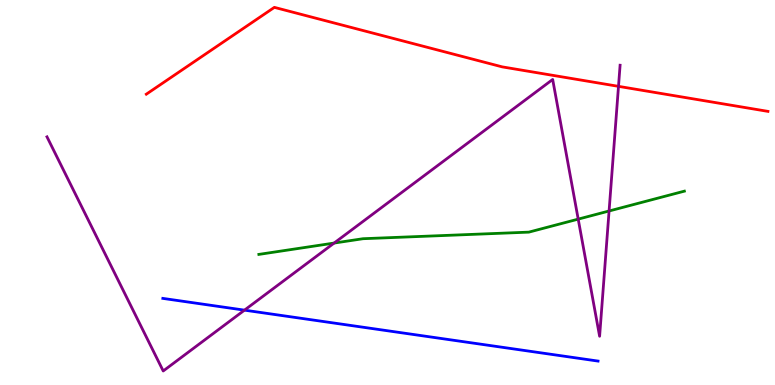[{'lines': ['blue', 'red'], 'intersections': []}, {'lines': ['green', 'red'], 'intersections': []}, {'lines': ['purple', 'red'], 'intersections': [{'x': 7.98, 'y': 7.76}]}, {'lines': ['blue', 'green'], 'intersections': []}, {'lines': ['blue', 'purple'], 'intersections': [{'x': 3.15, 'y': 1.94}]}, {'lines': ['green', 'purple'], 'intersections': [{'x': 4.31, 'y': 3.69}, {'x': 7.46, 'y': 4.31}, {'x': 7.86, 'y': 4.52}]}]